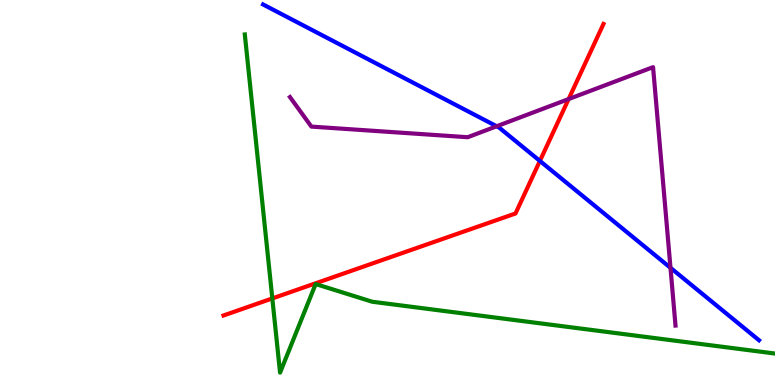[{'lines': ['blue', 'red'], 'intersections': [{'x': 6.97, 'y': 5.82}]}, {'lines': ['green', 'red'], 'intersections': [{'x': 3.51, 'y': 2.25}]}, {'lines': ['purple', 'red'], 'intersections': [{'x': 7.34, 'y': 7.43}]}, {'lines': ['blue', 'green'], 'intersections': []}, {'lines': ['blue', 'purple'], 'intersections': [{'x': 6.41, 'y': 6.72}, {'x': 8.65, 'y': 3.04}]}, {'lines': ['green', 'purple'], 'intersections': []}]